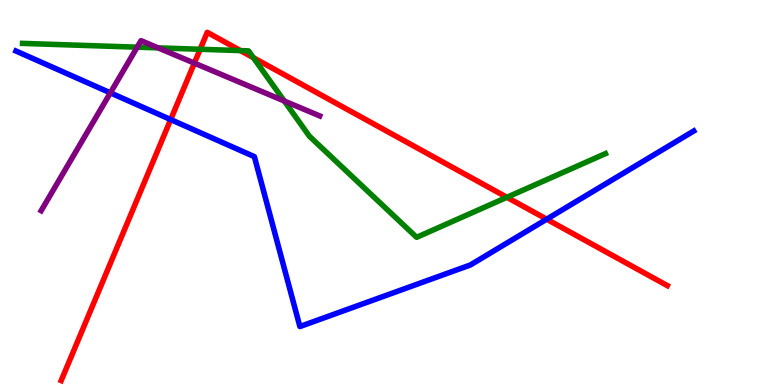[{'lines': ['blue', 'red'], 'intersections': [{'x': 2.2, 'y': 6.89}, {'x': 7.05, 'y': 4.31}]}, {'lines': ['green', 'red'], 'intersections': [{'x': 2.58, 'y': 8.72}, {'x': 3.1, 'y': 8.69}, {'x': 3.27, 'y': 8.5}, {'x': 6.54, 'y': 4.88}]}, {'lines': ['purple', 'red'], 'intersections': [{'x': 2.51, 'y': 8.36}]}, {'lines': ['blue', 'green'], 'intersections': []}, {'lines': ['blue', 'purple'], 'intersections': [{'x': 1.42, 'y': 7.59}]}, {'lines': ['green', 'purple'], 'intersections': [{'x': 1.77, 'y': 8.77}, {'x': 2.04, 'y': 8.76}, {'x': 3.67, 'y': 7.38}]}]